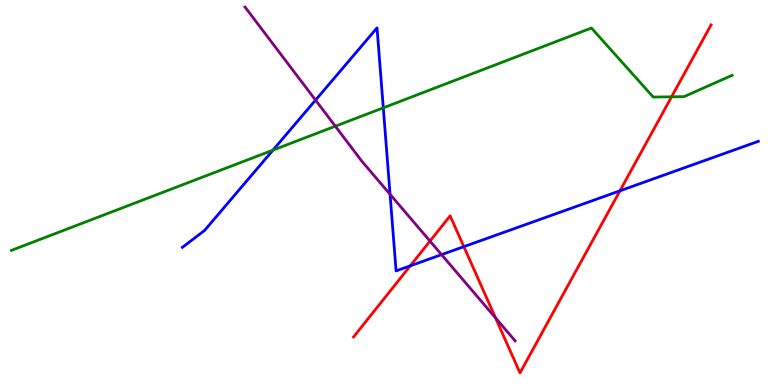[{'lines': ['blue', 'red'], 'intersections': [{'x': 5.29, 'y': 3.1}, {'x': 5.99, 'y': 3.59}, {'x': 8.0, 'y': 5.04}]}, {'lines': ['green', 'red'], 'intersections': [{'x': 8.67, 'y': 7.49}]}, {'lines': ['purple', 'red'], 'intersections': [{'x': 5.55, 'y': 3.74}, {'x': 6.39, 'y': 1.74}]}, {'lines': ['blue', 'green'], 'intersections': [{'x': 3.52, 'y': 6.1}, {'x': 4.95, 'y': 7.2}]}, {'lines': ['blue', 'purple'], 'intersections': [{'x': 4.07, 'y': 7.4}, {'x': 5.03, 'y': 4.95}, {'x': 5.7, 'y': 3.39}]}, {'lines': ['green', 'purple'], 'intersections': [{'x': 4.33, 'y': 6.72}]}]